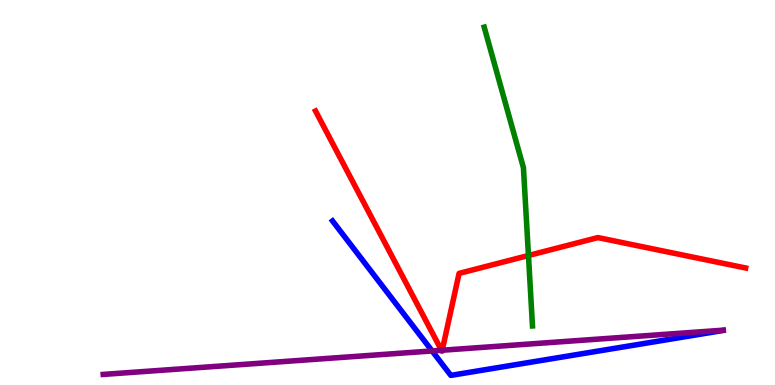[{'lines': ['blue', 'red'], 'intersections': []}, {'lines': ['green', 'red'], 'intersections': [{'x': 6.82, 'y': 3.36}]}, {'lines': ['purple', 'red'], 'intersections': [{'x': 5.7, 'y': 0.902}, {'x': 5.71, 'y': 0.903}]}, {'lines': ['blue', 'green'], 'intersections': []}, {'lines': ['blue', 'purple'], 'intersections': [{'x': 5.58, 'y': 0.884}]}, {'lines': ['green', 'purple'], 'intersections': []}]